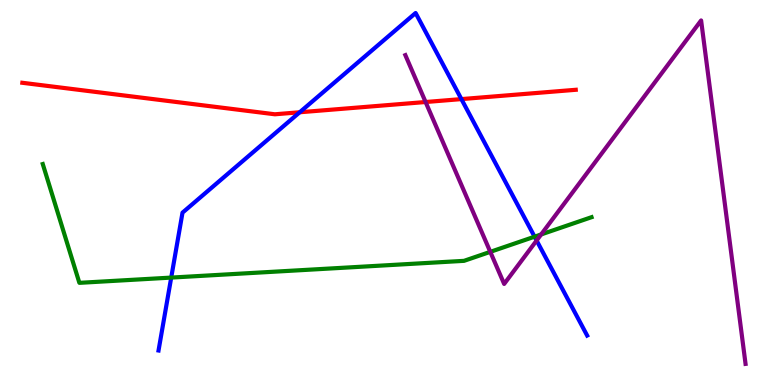[{'lines': ['blue', 'red'], 'intersections': [{'x': 3.87, 'y': 7.08}, {'x': 5.95, 'y': 7.43}]}, {'lines': ['green', 'red'], 'intersections': []}, {'lines': ['purple', 'red'], 'intersections': [{'x': 5.49, 'y': 7.35}]}, {'lines': ['blue', 'green'], 'intersections': [{'x': 2.21, 'y': 2.79}, {'x': 6.9, 'y': 3.85}]}, {'lines': ['blue', 'purple'], 'intersections': [{'x': 6.92, 'y': 3.75}]}, {'lines': ['green', 'purple'], 'intersections': [{'x': 6.33, 'y': 3.46}, {'x': 6.98, 'y': 3.91}]}]